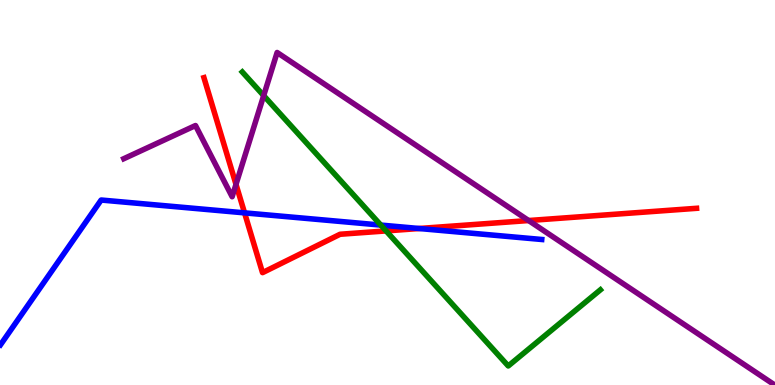[{'lines': ['blue', 'red'], 'intersections': [{'x': 3.16, 'y': 4.47}, {'x': 5.41, 'y': 4.06}]}, {'lines': ['green', 'red'], 'intersections': [{'x': 4.98, 'y': 4.0}]}, {'lines': ['purple', 'red'], 'intersections': [{'x': 3.05, 'y': 5.21}, {'x': 6.82, 'y': 4.27}]}, {'lines': ['blue', 'green'], 'intersections': [{'x': 4.91, 'y': 4.15}]}, {'lines': ['blue', 'purple'], 'intersections': []}, {'lines': ['green', 'purple'], 'intersections': [{'x': 3.4, 'y': 7.52}]}]